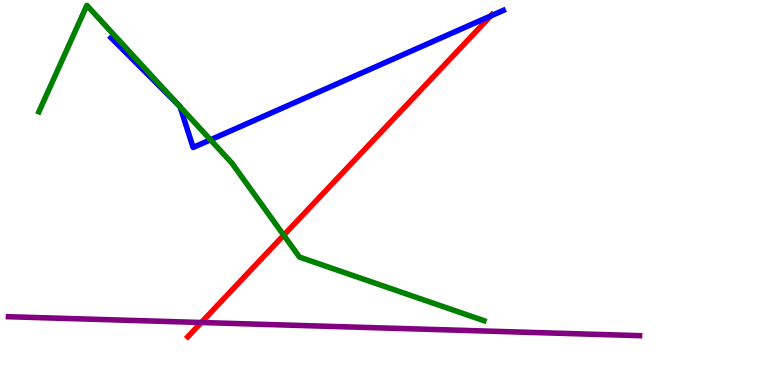[{'lines': ['blue', 'red'], 'intersections': [{'x': 6.33, 'y': 9.59}]}, {'lines': ['green', 'red'], 'intersections': [{'x': 3.66, 'y': 3.89}]}, {'lines': ['purple', 'red'], 'intersections': [{'x': 2.6, 'y': 1.62}]}, {'lines': ['blue', 'green'], 'intersections': [{'x': 2.3, 'y': 7.28}, {'x': 2.32, 'y': 7.23}, {'x': 2.72, 'y': 6.37}]}, {'lines': ['blue', 'purple'], 'intersections': []}, {'lines': ['green', 'purple'], 'intersections': []}]